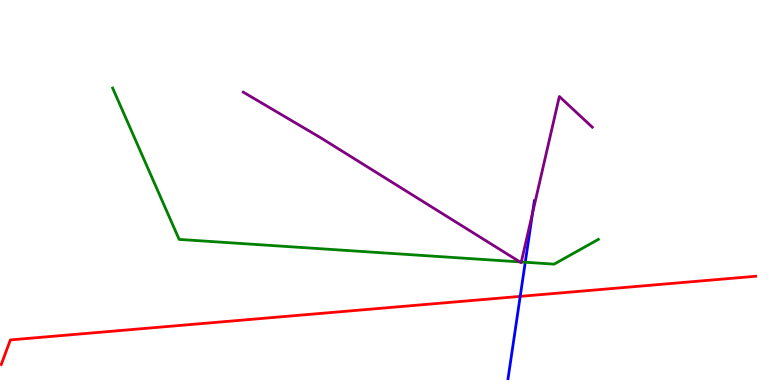[{'lines': ['blue', 'red'], 'intersections': [{'x': 6.71, 'y': 2.3}]}, {'lines': ['green', 'red'], 'intersections': []}, {'lines': ['purple', 'red'], 'intersections': []}, {'lines': ['blue', 'green'], 'intersections': [{'x': 6.78, 'y': 3.19}]}, {'lines': ['blue', 'purple'], 'intersections': [{'x': 6.87, 'y': 4.47}]}, {'lines': ['green', 'purple'], 'intersections': [{'x': 6.71, 'y': 3.2}, {'x': 6.73, 'y': 3.2}]}]